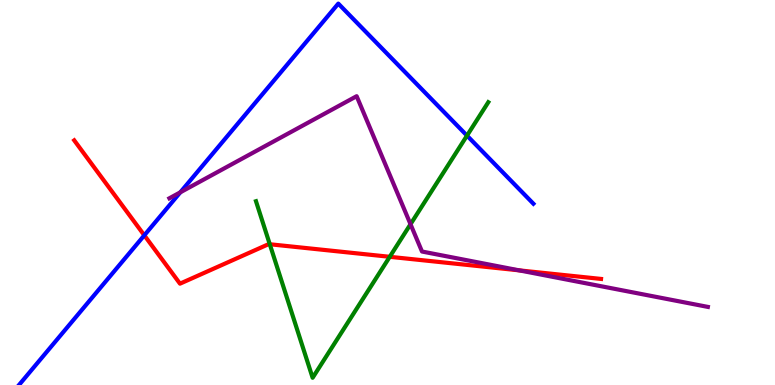[{'lines': ['blue', 'red'], 'intersections': [{'x': 1.86, 'y': 3.89}]}, {'lines': ['green', 'red'], 'intersections': [{'x': 3.48, 'y': 3.66}, {'x': 5.03, 'y': 3.33}]}, {'lines': ['purple', 'red'], 'intersections': [{'x': 6.7, 'y': 2.98}]}, {'lines': ['blue', 'green'], 'intersections': [{'x': 6.03, 'y': 6.48}]}, {'lines': ['blue', 'purple'], 'intersections': [{'x': 2.33, 'y': 5.0}]}, {'lines': ['green', 'purple'], 'intersections': [{'x': 5.3, 'y': 4.18}]}]